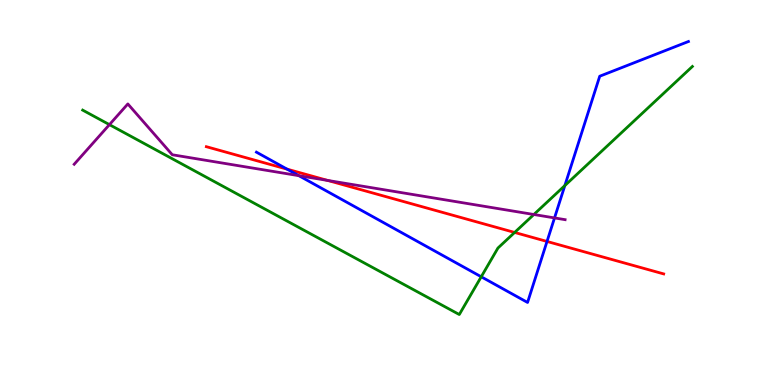[{'lines': ['blue', 'red'], 'intersections': [{'x': 3.7, 'y': 5.61}, {'x': 7.06, 'y': 3.73}]}, {'lines': ['green', 'red'], 'intersections': [{'x': 6.64, 'y': 3.96}]}, {'lines': ['purple', 'red'], 'intersections': [{'x': 4.23, 'y': 5.31}]}, {'lines': ['blue', 'green'], 'intersections': [{'x': 6.21, 'y': 2.81}, {'x': 7.29, 'y': 5.18}]}, {'lines': ['blue', 'purple'], 'intersections': [{'x': 3.86, 'y': 5.44}, {'x': 7.16, 'y': 4.34}]}, {'lines': ['green', 'purple'], 'intersections': [{'x': 1.41, 'y': 6.76}, {'x': 6.89, 'y': 4.43}]}]